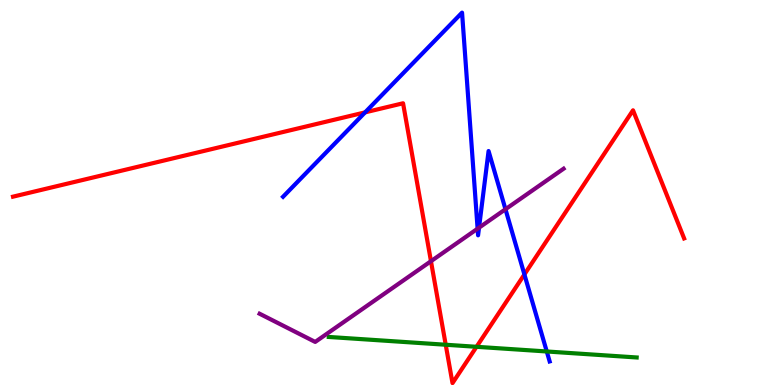[{'lines': ['blue', 'red'], 'intersections': [{'x': 4.71, 'y': 7.08}, {'x': 6.77, 'y': 2.87}]}, {'lines': ['green', 'red'], 'intersections': [{'x': 5.75, 'y': 1.05}, {'x': 6.15, 'y': 0.992}]}, {'lines': ['purple', 'red'], 'intersections': [{'x': 5.56, 'y': 3.22}]}, {'lines': ['blue', 'green'], 'intersections': [{'x': 7.06, 'y': 0.871}]}, {'lines': ['blue', 'purple'], 'intersections': [{'x': 6.16, 'y': 4.06}, {'x': 6.18, 'y': 4.09}, {'x': 6.52, 'y': 4.57}]}, {'lines': ['green', 'purple'], 'intersections': []}]